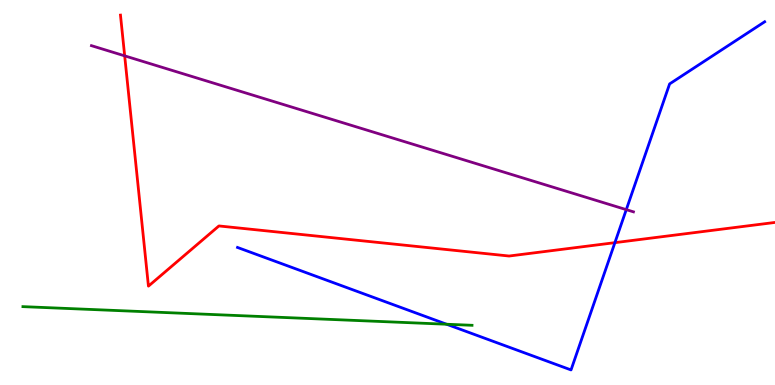[{'lines': ['blue', 'red'], 'intersections': [{'x': 7.93, 'y': 3.7}]}, {'lines': ['green', 'red'], 'intersections': []}, {'lines': ['purple', 'red'], 'intersections': [{'x': 1.61, 'y': 8.55}]}, {'lines': ['blue', 'green'], 'intersections': [{'x': 5.76, 'y': 1.58}]}, {'lines': ['blue', 'purple'], 'intersections': [{'x': 8.08, 'y': 4.55}]}, {'lines': ['green', 'purple'], 'intersections': []}]